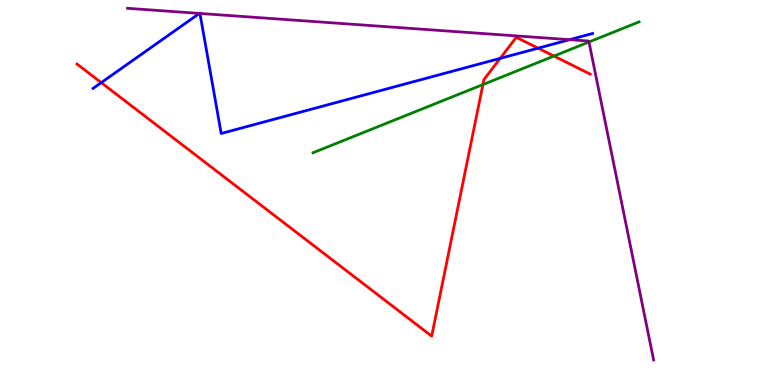[{'lines': ['blue', 'red'], 'intersections': [{'x': 1.31, 'y': 7.85}, {'x': 6.45, 'y': 8.48}, {'x': 6.94, 'y': 8.75}]}, {'lines': ['green', 'red'], 'intersections': [{'x': 6.23, 'y': 7.8}, {'x': 7.15, 'y': 8.54}]}, {'lines': ['purple', 'red'], 'intersections': []}, {'lines': ['blue', 'green'], 'intersections': []}, {'lines': ['blue', 'purple'], 'intersections': [{'x': 2.57, 'y': 9.65}, {'x': 2.58, 'y': 9.65}, {'x': 7.35, 'y': 8.97}]}, {'lines': ['green', 'purple'], 'intersections': [{'x': 7.6, 'y': 8.91}]}]